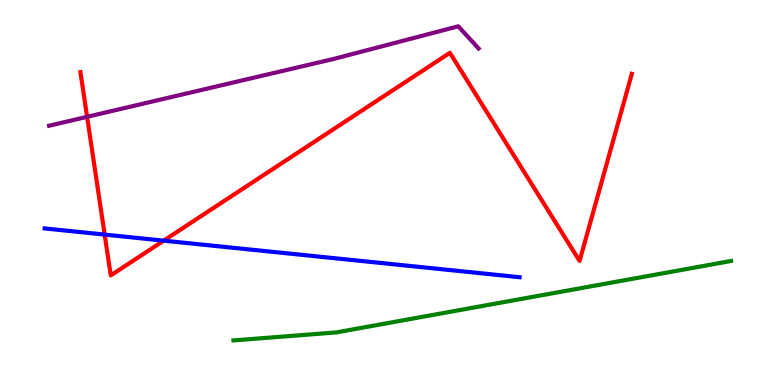[{'lines': ['blue', 'red'], 'intersections': [{'x': 1.35, 'y': 3.91}, {'x': 2.11, 'y': 3.75}]}, {'lines': ['green', 'red'], 'intersections': []}, {'lines': ['purple', 'red'], 'intersections': [{'x': 1.12, 'y': 6.97}]}, {'lines': ['blue', 'green'], 'intersections': []}, {'lines': ['blue', 'purple'], 'intersections': []}, {'lines': ['green', 'purple'], 'intersections': []}]